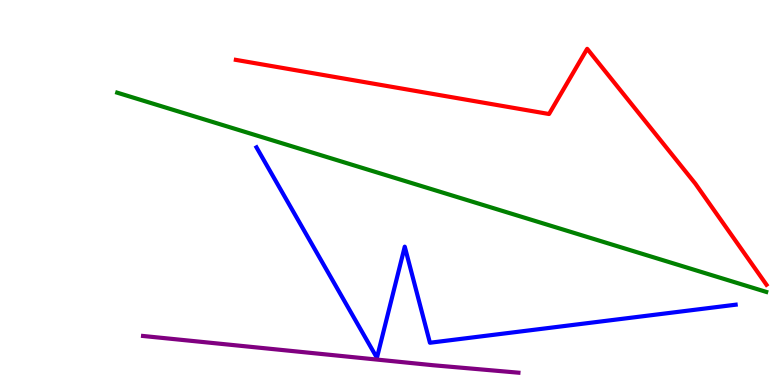[{'lines': ['blue', 'red'], 'intersections': []}, {'lines': ['green', 'red'], 'intersections': []}, {'lines': ['purple', 'red'], 'intersections': []}, {'lines': ['blue', 'green'], 'intersections': []}, {'lines': ['blue', 'purple'], 'intersections': []}, {'lines': ['green', 'purple'], 'intersections': []}]